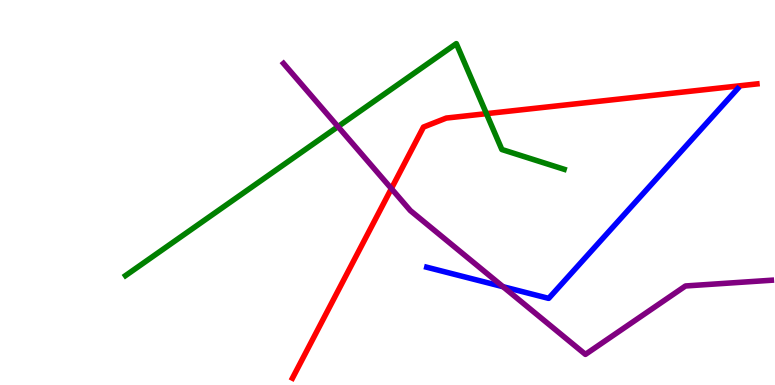[{'lines': ['blue', 'red'], 'intersections': []}, {'lines': ['green', 'red'], 'intersections': [{'x': 6.28, 'y': 7.05}]}, {'lines': ['purple', 'red'], 'intersections': [{'x': 5.05, 'y': 5.1}]}, {'lines': ['blue', 'green'], 'intersections': []}, {'lines': ['blue', 'purple'], 'intersections': [{'x': 6.49, 'y': 2.55}]}, {'lines': ['green', 'purple'], 'intersections': [{'x': 4.36, 'y': 6.71}]}]